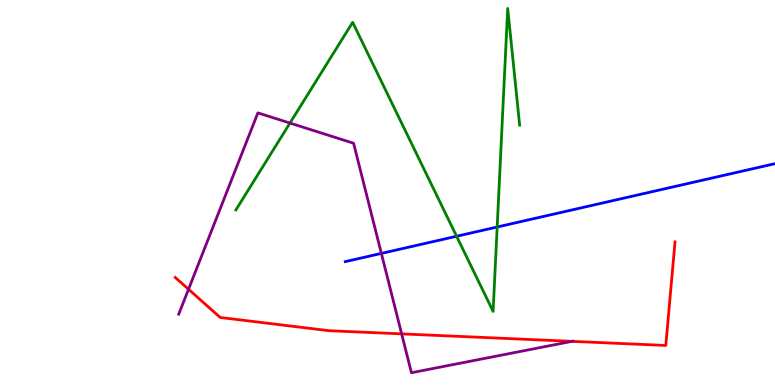[{'lines': ['blue', 'red'], 'intersections': []}, {'lines': ['green', 'red'], 'intersections': []}, {'lines': ['purple', 'red'], 'intersections': [{'x': 2.43, 'y': 2.49}, {'x': 5.18, 'y': 1.33}, {'x': 7.38, 'y': 1.13}]}, {'lines': ['blue', 'green'], 'intersections': [{'x': 5.89, 'y': 3.86}, {'x': 6.42, 'y': 4.1}]}, {'lines': ['blue', 'purple'], 'intersections': [{'x': 4.92, 'y': 3.42}]}, {'lines': ['green', 'purple'], 'intersections': [{'x': 3.74, 'y': 6.8}]}]